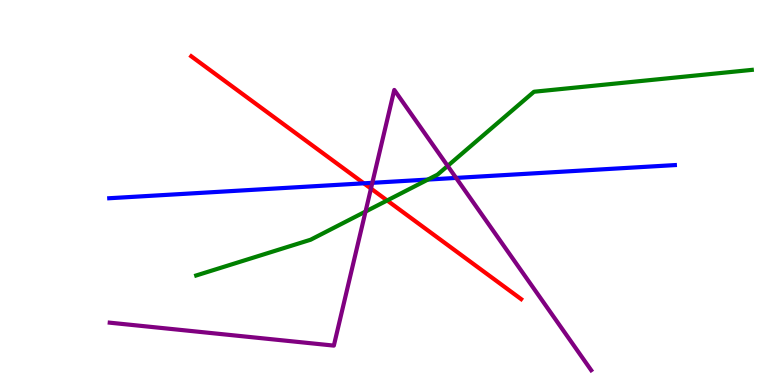[{'lines': ['blue', 'red'], 'intersections': [{'x': 4.69, 'y': 5.24}]}, {'lines': ['green', 'red'], 'intersections': [{'x': 5.0, 'y': 4.79}]}, {'lines': ['purple', 'red'], 'intersections': [{'x': 4.79, 'y': 5.1}]}, {'lines': ['blue', 'green'], 'intersections': [{'x': 5.52, 'y': 5.34}]}, {'lines': ['blue', 'purple'], 'intersections': [{'x': 4.8, 'y': 5.25}, {'x': 5.89, 'y': 5.38}]}, {'lines': ['green', 'purple'], 'intersections': [{'x': 4.72, 'y': 4.51}, {'x': 5.78, 'y': 5.69}]}]